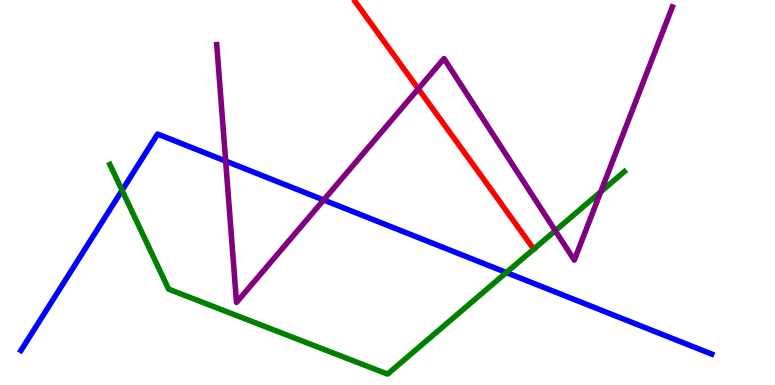[{'lines': ['blue', 'red'], 'intersections': []}, {'lines': ['green', 'red'], 'intersections': [{'x': 6.89, 'y': 3.53}]}, {'lines': ['purple', 'red'], 'intersections': [{'x': 5.4, 'y': 7.69}]}, {'lines': ['blue', 'green'], 'intersections': [{'x': 1.57, 'y': 5.06}, {'x': 6.53, 'y': 2.92}]}, {'lines': ['blue', 'purple'], 'intersections': [{'x': 2.91, 'y': 5.82}, {'x': 4.18, 'y': 4.81}]}, {'lines': ['green', 'purple'], 'intersections': [{'x': 7.16, 'y': 4.01}, {'x': 7.75, 'y': 5.02}]}]